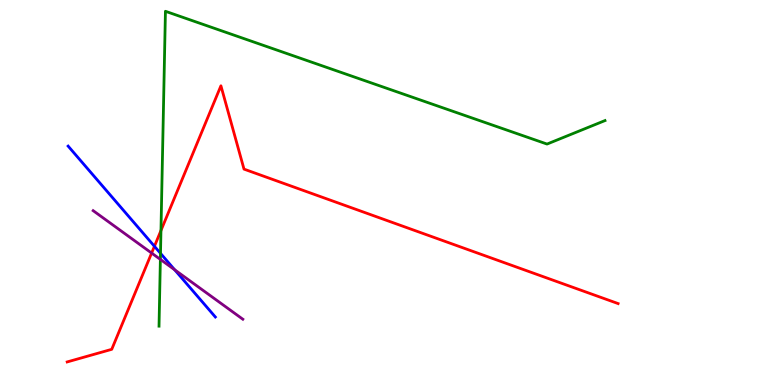[{'lines': ['blue', 'red'], 'intersections': [{'x': 1.99, 'y': 3.6}]}, {'lines': ['green', 'red'], 'intersections': [{'x': 2.08, 'y': 4.01}]}, {'lines': ['purple', 'red'], 'intersections': [{'x': 1.96, 'y': 3.43}]}, {'lines': ['blue', 'green'], 'intersections': [{'x': 2.07, 'y': 3.42}]}, {'lines': ['blue', 'purple'], 'intersections': [{'x': 2.25, 'y': 2.99}]}, {'lines': ['green', 'purple'], 'intersections': [{'x': 2.07, 'y': 3.26}]}]